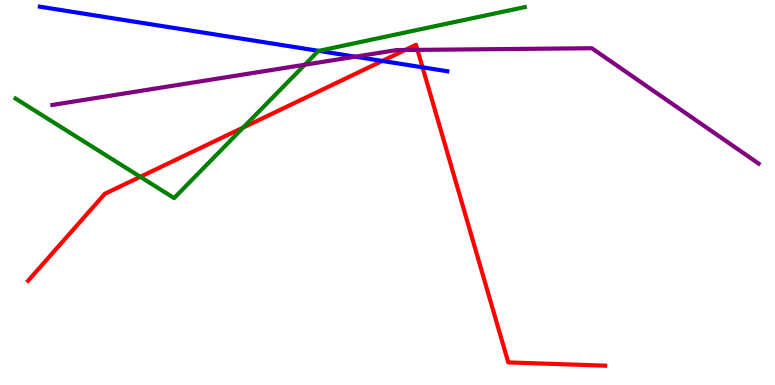[{'lines': ['blue', 'red'], 'intersections': [{'x': 4.93, 'y': 8.42}, {'x': 5.45, 'y': 8.25}]}, {'lines': ['green', 'red'], 'intersections': [{'x': 1.81, 'y': 5.41}, {'x': 3.14, 'y': 6.69}]}, {'lines': ['purple', 'red'], 'intersections': [{'x': 5.23, 'y': 8.7}, {'x': 5.39, 'y': 8.7}]}, {'lines': ['blue', 'green'], 'intersections': [{'x': 4.11, 'y': 8.68}]}, {'lines': ['blue', 'purple'], 'intersections': [{'x': 4.58, 'y': 8.53}]}, {'lines': ['green', 'purple'], 'intersections': [{'x': 3.93, 'y': 8.32}]}]